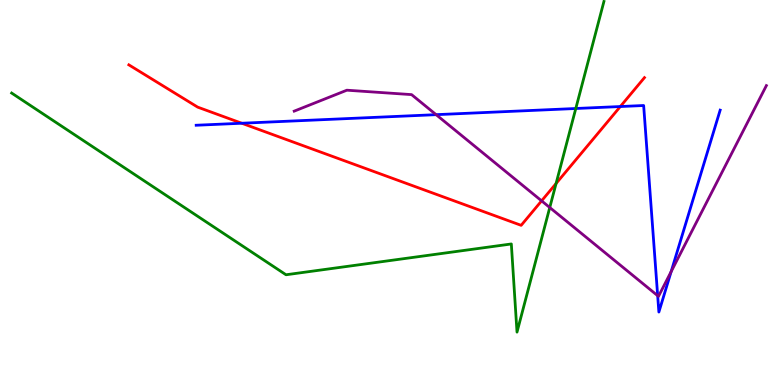[{'lines': ['blue', 'red'], 'intersections': [{'x': 3.12, 'y': 6.8}, {'x': 8.0, 'y': 7.23}]}, {'lines': ['green', 'red'], 'intersections': [{'x': 7.18, 'y': 5.23}]}, {'lines': ['purple', 'red'], 'intersections': [{'x': 6.99, 'y': 4.78}]}, {'lines': ['blue', 'green'], 'intersections': [{'x': 7.43, 'y': 7.18}]}, {'lines': ['blue', 'purple'], 'intersections': [{'x': 5.63, 'y': 7.02}, {'x': 8.49, 'y': 2.32}, {'x': 8.66, 'y': 2.95}]}, {'lines': ['green', 'purple'], 'intersections': [{'x': 7.09, 'y': 4.61}]}]